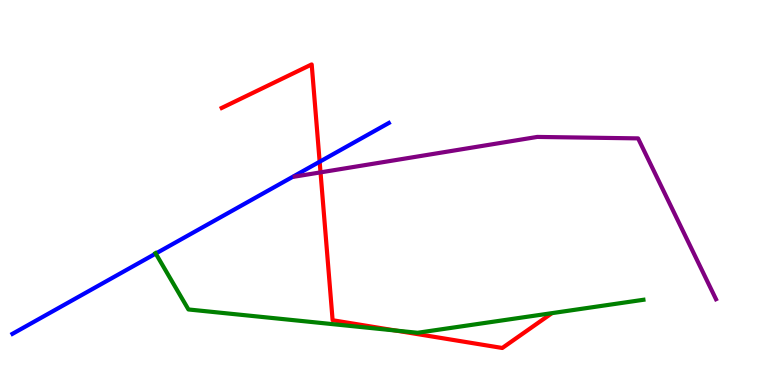[{'lines': ['blue', 'red'], 'intersections': [{'x': 4.12, 'y': 5.8}]}, {'lines': ['green', 'red'], 'intersections': [{'x': 5.11, 'y': 1.41}]}, {'lines': ['purple', 'red'], 'intersections': [{'x': 4.14, 'y': 5.52}]}, {'lines': ['blue', 'green'], 'intersections': [{'x': 2.01, 'y': 3.41}]}, {'lines': ['blue', 'purple'], 'intersections': []}, {'lines': ['green', 'purple'], 'intersections': []}]